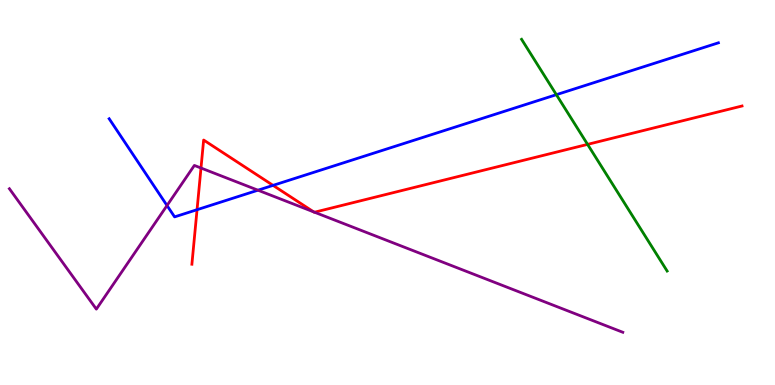[{'lines': ['blue', 'red'], 'intersections': [{'x': 2.54, 'y': 4.55}, {'x': 3.52, 'y': 5.19}]}, {'lines': ['green', 'red'], 'intersections': [{'x': 7.58, 'y': 6.25}]}, {'lines': ['purple', 'red'], 'intersections': [{'x': 2.59, 'y': 5.64}, {'x': 4.05, 'y': 4.5}, {'x': 4.06, 'y': 4.49}]}, {'lines': ['blue', 'green'], 'intersections': [{'x': 7.18, 'y': 7.54}]}, {'lines': ['blue', 'purple'], 'intersections': [{'x': 2.16, 'y': 4.66}, {'x': 3.33, 'y': 5.06}]}, {'lines': ['green', 'purple'], 'intersections': []}]